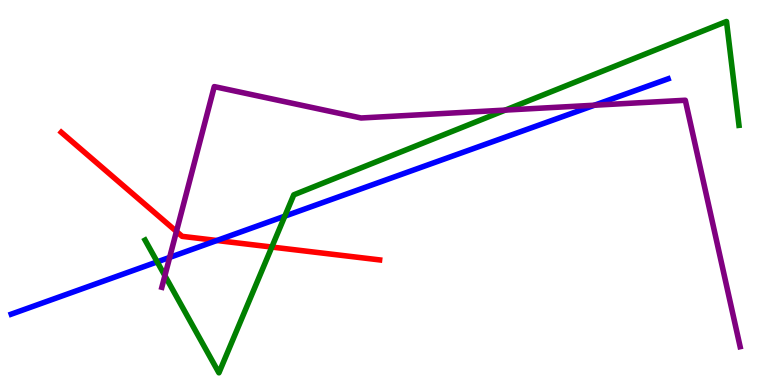[{'lines': ['blue', 'red'], 'intersections': [{'x': 2.8, 'y': 3.75}]}, {'lines': ['green', 'red'], 'intersections': [{'x': 3.51, 'y': 3.58}]}, {'lines': ['purple', 'red'], 'intersections': [{'x': 2.28, 'y': 3.99}]}, {'lines': ['blue', 'green'], 'intersections': [{'x': 2.03, 'y': 3.2}, {'x': 3.67, 'y': 4.39}]}, {'lines': ['blue', 'purple'], 'intersections': [{'x': 2.19, 'y': 3.31}, {'x': 7.67, 'y': 7.27}]}, {'lines': ['green', 'purple'], 'intersections': [{'x': 2.13, 'y': 2.84}, {'x': 6.52, 'y': 7.14}]}]